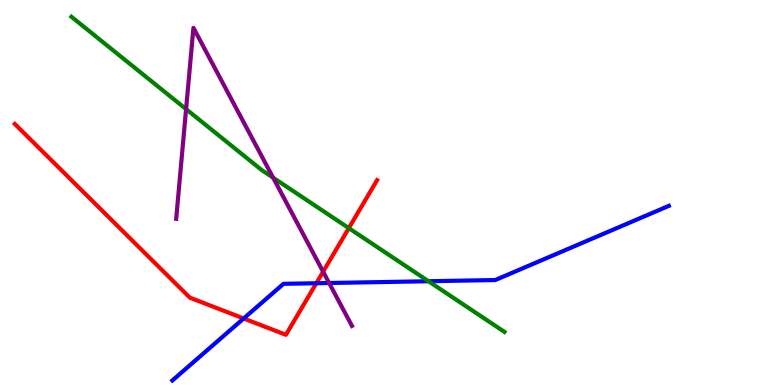[{'lines': ['blue', 'red'], 'intersections': [{'x': 3.14, 'y': 1.73}, {'x': 4.08, 'y': 2.64}]}, {'lines': ['green', 'red'], 'intersections': [{'x': 4.5, 'y': 4.07}]}, {'lines': ['purple', 'red'], 'intersections': [{'x': 4.17, 'y': 2.94}]}, {'lines': ['blue', 'green'], 'intersections': [{'x': 5.53, 'y': 2.7}]}, {'lines': ['blue', 'purple'], 'intersections': [{'x': 4.25, 'y': 2.65}]}, {'lines': ['green', 'purple'], 'intersections': [{'x': 2.4, 'y': 7.17}, {'x': 3.52, 'y': 5.38}]}]